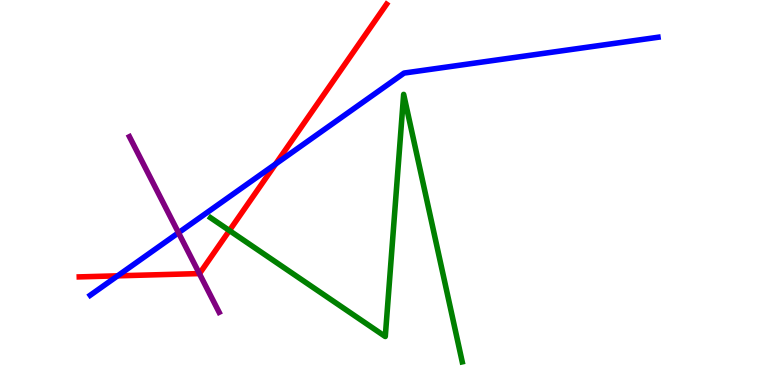[{'lines': ['blue', 'red'], 'intersections': [{'x': 1.52, 'y': 2.84}, {'x': 3.56, 'y': 5.74}]}, {'lines': ['green', 'red'], 'intersections': [{'x': 2.96, 'y': 4.01}]}, {'lines': ['purple', 'red'], 'intersections': [{'x': 2.57, 'y': 2.89}]}, {'lines': ['blue', 'green'], 'intersections': []}, {'lines': ['blue', 'purple'], 'intersections': [{'x': 2.3, 'y': 3.95}]}, {'lines': ['green', 'purple'], 'intersections': []}]